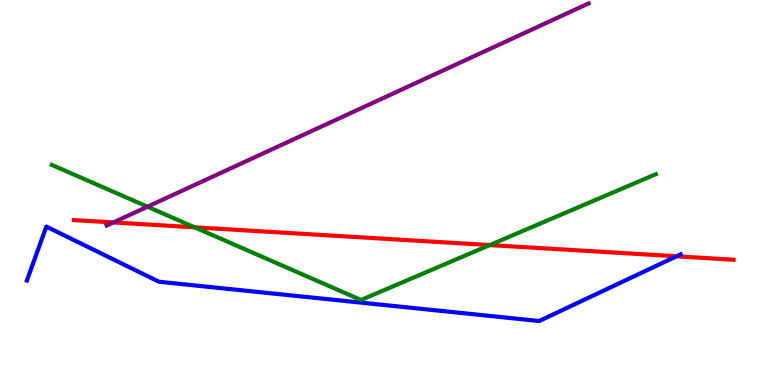[{'lines': ['blue', 'red'], 'intersections': [{'x': 8.73, 'y': 3.34}]}, {'lines': ['green', 'red'], 'intersections': [{'x': 2.51, 'y': 4.1}, {'x': 6.32, 'y': 3.63}]}, {'lines': ['purple', 'red'], 'intersections': [{'x': 1.46, 'y': 4.22}]}, {'lines': ['blue', 'green'], 'intersections': []}, {'lines': ['blue', 'purple'], 'intersections': []}, {'lines': ['green', 'purple'], 'intersections': [{'x': 1.9, 'y': 4.63}]}]